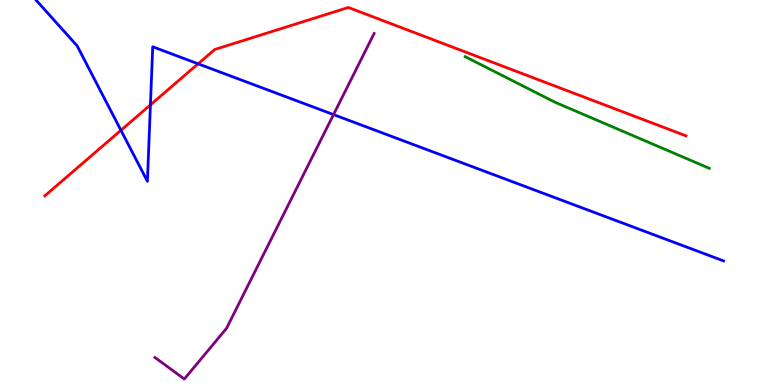[{'lines': ['blue', 'red'], 'intersections': [{'x': 1.56, 'y': 6.62}, {'x': 1.94, 'y': 7.28}, {'x': 2.56, 'y': 8.34}]}, {'lines': ['green', 'red'], 'intersections': []}, {'lines': ['purple', 'red'], 'intersections': []}, {'lines': ['blue', 'green'], 'intersections': []}, {'lines': ['blue', 'purple'], 'intersections': [{'x': 4.3, 'y': 7.02}]}, {'lines': ['green', 'purple'], 'intersections': []}]